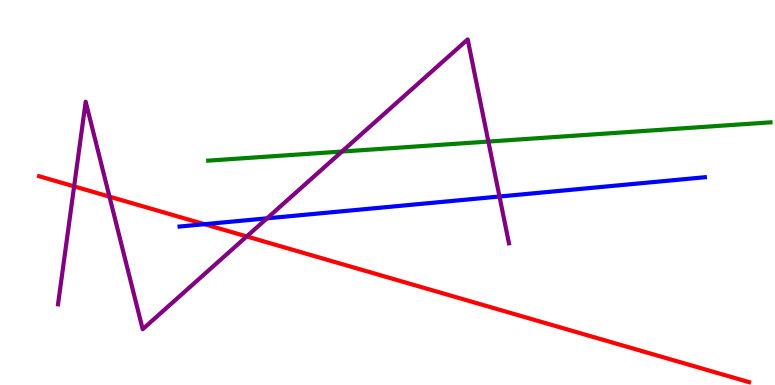[{'lines': ['blue', 'red'], 'intersections': [{'x': 2.64, 'y': 4.18}]}, {'lines': ['green', 'red'], 'intersections': []}, {'lines': ['purple', 'red'], 'intersections': [{'x': 0.956, 'y': 5.16}, {'x': 1.41, 'y': 4.89}, {'x': 3.18, 'y': 3.86}]}, {'lines': ['blue', 'green'], 'intersections': []}, {'lines': ['blue', 'purple'], 'intersections': [{'x': 3.45, 'y': 4.33}, {'x': 6.45, 'y': 4.9}]}, {'lines': ['green', 'purple'], 'intersections': [{'x': 4.41, 'y': 6.06}, {'x': 6.3, 'y': 6.32}]}]